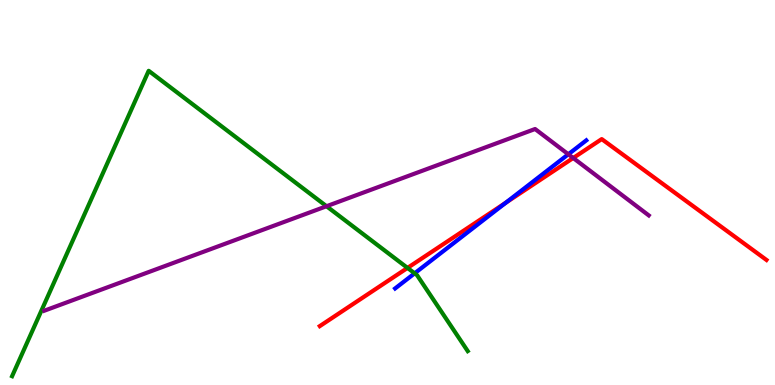[{'lines': ['blue', 'red'], 'intersections': [{'x': 6.53, 'y': 4.73}]}, {'lines': ['green', 'red'], 'intersections': [{'x': 5.26, 'y': 3.04}]}, {'lines': ['purple', 'red'], 'intersections': [{'x': 7.4, 'y': 5.9}]}, {'lines': ['blue', 'green'], 'intersections': [{'x': 5.35, 'y': 2.9}]}, {'lines': ['blue', 'purple'], 'intersections': [{'x': 7.33, 'y': 5.99}]}, {'lines': ['green', 'purple'], 'intersections': [{'x': 4.21, 'y': 4.64}]}]